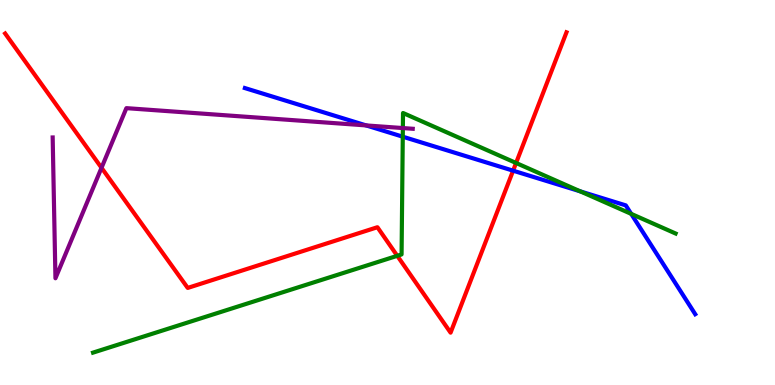[{'lines': ['blue', 'red'], 'intersections': [{'x': 6.62, 'y': 5.57}]}, {'lines': ['green', 'red'], 'intersections': [{'x': 5.13, 'y': 3.36}, {'x': 6.66, 'y': 5.77}]}, {'lines': ['purple', 'red'], 'intersections': [{'x': 1.31, 'y': 5.64}]}, {'lines': ['blue', 'green'], 'intersections': [{'x': 5.2, 'y': 6.45}, {'x': 7.49, 'y': 5.03}, {'x': 8.14, 'y': 4.44}]}, {'lines': ['blue', 'purple'], 'intersections': [{'x': 4.72, 'y': 6.74}]}, {'lines': ['green', 'purple'], 'intersections': [{'x': 5.2, 'y': 6.67}]}]